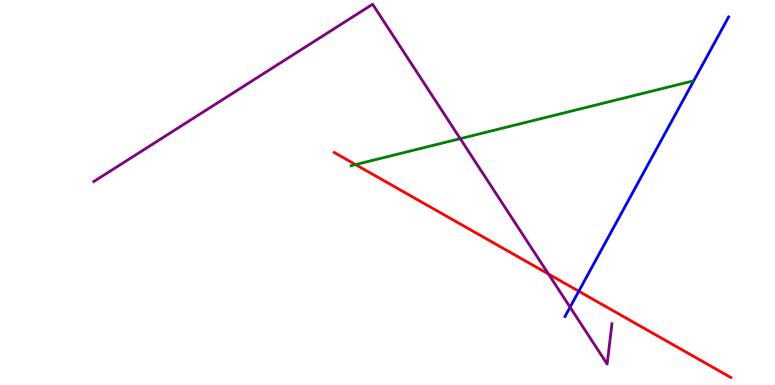[{'lines': ['blue', 'red'], 'intersections': [{'x': 7.47, 'y': 2.44}]}, {'lines': ['green', 'red'], 'intersections': [{'x': 4.59, 'y': 5.72}]}, {'lines': ['purple', 'red'], 'intersections': [{'x': 7.08, 'y': 2.88}]}, {'lines': ['blue', 'green'], 'intersections': []}, {'lines': ['blue', 'purple'], 'intersections': [{'x': 7.36, 'y': 2.02}]}, {'lines': ['green', 'purple'], 'intersections': [{'x': 5.94, 'y': 6.4}]}]